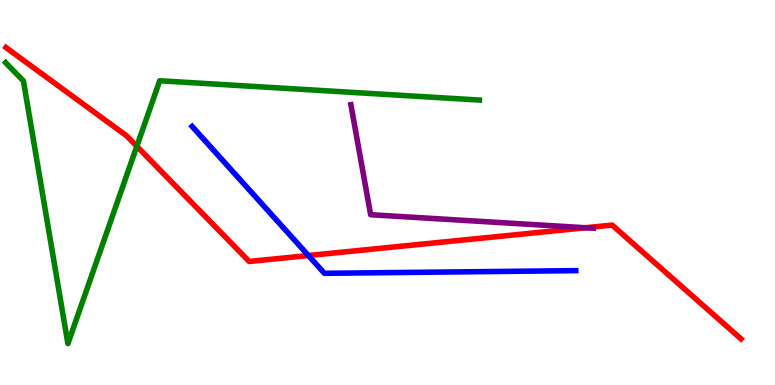[{'lines': ['blue', 'red'], 'intersections': [{'x': 3.98, 'y': 3.36}]}, {'lines': ['green', 'red'], 'intersections': [{'x': 1.77, 'y': 6.2}]}, {'lines': ['purple', 'red'], 'intersections': [{'x': 7.55, 'y': 4.08}]}, {'lines': ['blue', 'green'], 'intersections': []}, {'lines': ['blue', 'purple'], 'intersections': []}, {'lines': ['green', 'purple'], 'intersections': []}]